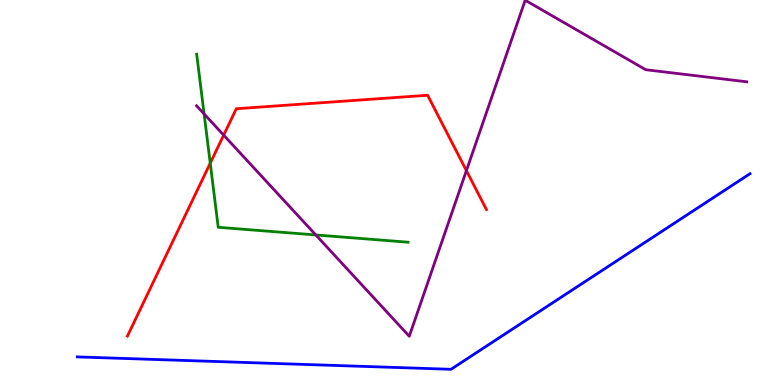[{'lines': ['blue', 'red'], 'intersections': []}, {'lines': ['green', 'red'], 'intersections': [{'x': 2.71, 'y': 5.76}]}, {'lines': ['purple', 'red'], 'intersections': [{'x': 2.89, 'y': 6.49}, {'x': 6.02, 'y': 5.57}]}, {'lines': ['blue', 'green'], 'intersections': []}, {'lines': ['blue', 'purple'], 'intersections': []}, {'lines': ['green', 'purple'], 'intersections': [{'x': 2.63, 'y': 7.04}, {'x': 4.07, 'y': 3.9}]}]